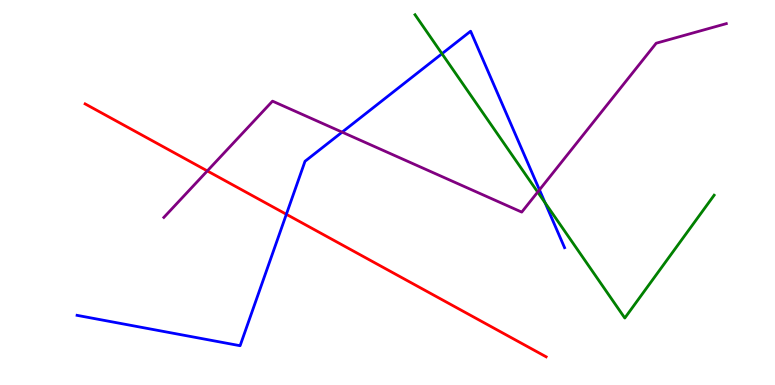[{'lines': ['blue', 'red'], 'intersections': [{'x': 3.69, 'y': 4.43}]}, {'lines': ['green', 'red'], 'intersections': []}, {'lines': ['purple', 'red'], 'intersections': [{'x': 2.67, 'y': 5.56}]}, {'lines': ['blue', 'green'], 'intersections': [{'x': 5.7, 'y': 8.61}, {'x': 7.03, 'y': 4.73}]}, {'lines': ['blue', 'purple'], 'intersections': [{'x': 4.41, 'y': 6.57}, {'x': 6.96, 'y': 5.07}]}, {'lines': ['green', 'purple'], 'intersections': [{'x': 6.94, 'y': 5.01}]}]